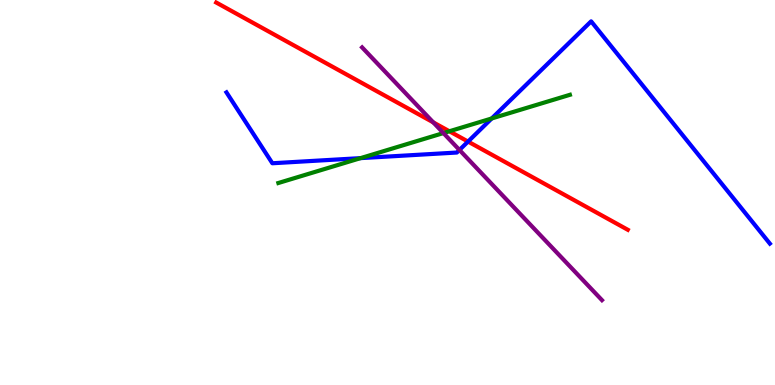[{'lines': ['blue', 'red'], 'intersections': [{'x': 6.04, 'y': 6.32}]}, {'lines': ['green', 'red'], 'intersections': [{'x': 5.8, 'y': 6.59}]}, {'lines': ['purple', 'red'], 'intersections': [{'x': 5.59, 'y': 6.82}]}, {'lines': ['blue', 'green'], 'intersections': [{'x': 4.65, 'y': 5.89}, {'x': 6.34, 'y': 6.92}]}, {'lines': ['blue', 'purple'], 'intersections': [{'x': 5.93, 'y': 6.1}]}, {'lines': ['green', 'purple'], 'intersections': [{'x': 5.72, 'y': 6.54}]}]